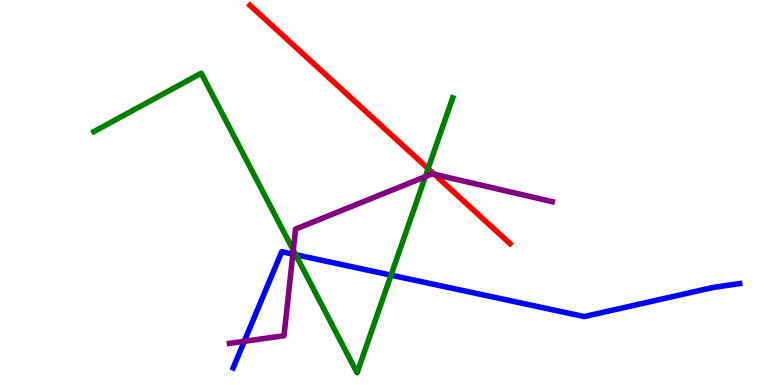[{'lines': ['blue', 'red'], 'intersections': []}, {'lines': ['green', 'red'], 'intersections': [{'x': 5.52, 'y': 5.62}]}, {'lines': ['purple', 'red'], 'intersections': [{'x': 5.61, 'y': 5.47}]}, {'lines': ['blue', 'green'], 'intersections': [{'x': 3.81, 'y': 3.38}, {'x': 5.05, 'y': 2.85}]}, {'lines': ['blue', 'purple'], 'intersections': [{'x': 3.15, 'y': 1.13}, {'x': 3.78, 'y': 3.4}]}, {'lines': ['green', 'purple'], 'intersections': [{'x': 3.78, 'y': 3.5}, {'x': 5.49, 'y': 5.41}]}]